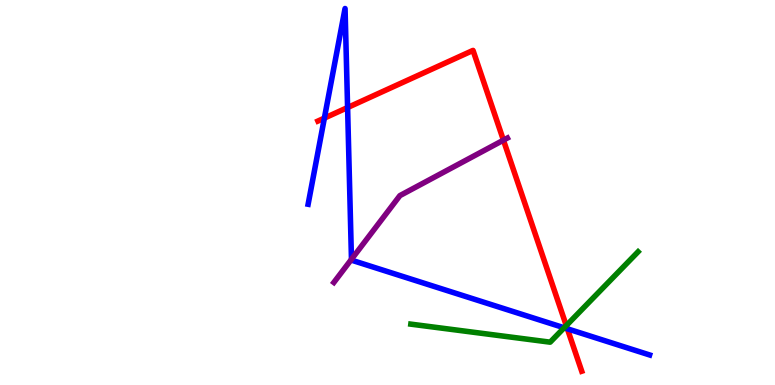[{'lines': ['blue', 'red'], 'intersections': [{'x': 4.19, 'y': 6.93}, {'x': 4.49, 'y': 7.21}, {'x': 7.32, 'y': 1.46}]}, {'lines': ['green', 'red'], 'intersections': [{'x': 7.31, 'y': 1.54}]}, {'lines': ['purple', 'red'], 'intersections': [{'x': 6.5, 'y': 6.36}]}, {'lines': ['blue', 'green'], 'intersections': [{'x': 7.28, 'y': 1.49}]}, {'lines': ['blue', 'purple'], 'intersections': [{'x': 4.54, 'y': 3.26}]}, {'lines': ['green', 'purple'], 'intersections': []}]